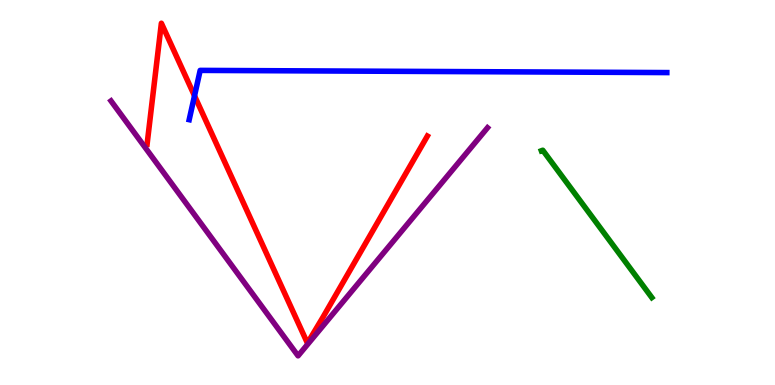[{'lines': ['blue', 'red'], 'intersections': [{'x': 2.51, 'y': 7.51}]}, {'lines': ['green', 'red'], 'intersections': []}, {'lines': ['purple', 'red'], 'intersections': []}, {'lines': ['blue', 'green'], 'intersections': []}, {'lines': ['blue', 'purple'], 'intersections': []}, {'lines': ['green', 'purple'], 'intersections': []}]